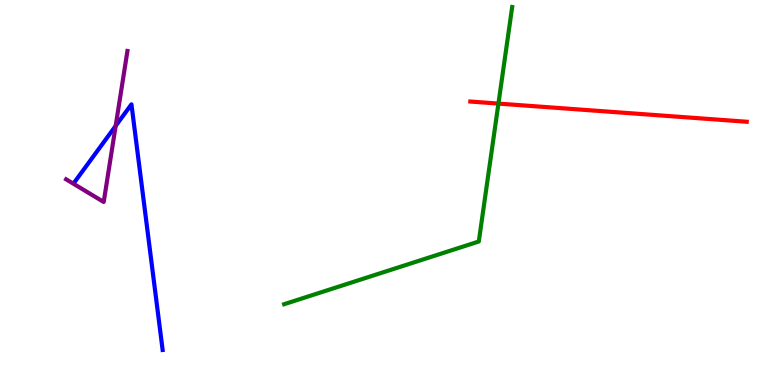[{'lines': ['blue', 'red'], 'intersections': []}, {'lines': ['green', 'red'], 'intersections': [{'x': 6.43, 'y': 7.31}]}, {'lines': ['purple', 'red'], 'intersections': []}, {'lines': ['blue', 'green'], 'intersections': []}, {'lines': ['blue', 'purple'], 'intersections': [{'x': 1.49, 'y': 6.73}]}, {'lines': ['green', 'purple'], 'intersections': []}]